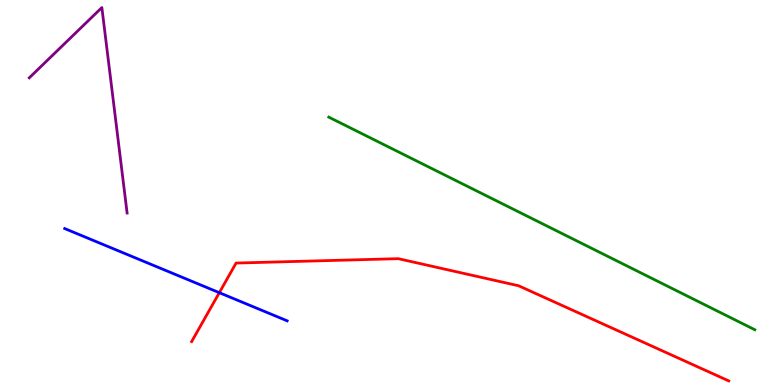[{'lines': ['blue', 'red'], 'intersections': [{'x': 2.83, 'y': 2.4}]}, {'lines': ['green', 'red'], 'intersections': []}, {'lines': ['purple', 'red'], 'intersections': []}, {'lines': ['blue', 'green'], 'intersections': []}, {'lines': ['blue', 'purple'], 'intersections': []}, {'lines': ['green', 'purple'], 'intersections': []}]